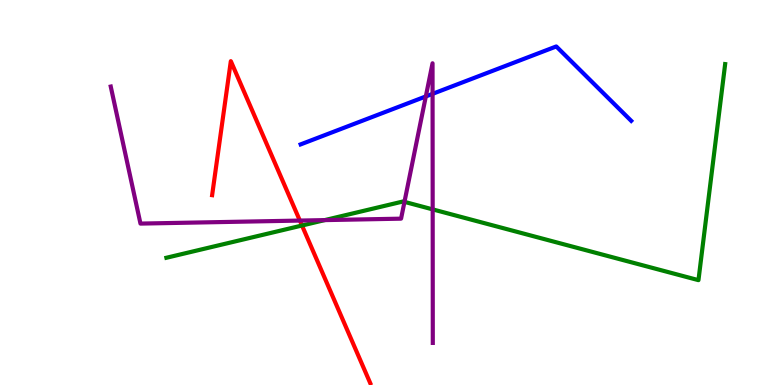[{'lines': ['blue', 'red'], 'intersections': []}, {'lines': ['green', 'red'], 'intersections': [{'x': 3.9, 'y': 4.14}]}, {'lines': ['purple', 'red'], 'intersections': [{'x': 3.87, 'y': 4.27}]}, {'lines': ['blue', 'green'], 'intersections': []}, {'lines': ['blue', 'purple'], 'intersections': [{'x': 5.49, 'y': 7.5}, {'x': 5.58, 'y': 7.56}]}, {'lines': ['green', 'purple'], 'intersections': [{'x': 4.19, 'y': 4.28}, {'x': 5.22, 'y': 4.76}, {'x': 5.58, 'y': 4.56}]}]